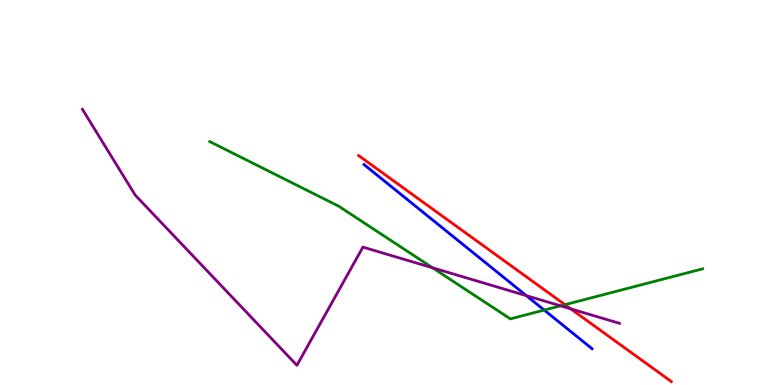[{'lines': ['blue', 'red'], 'intersections': []}, {'lines': ['green', 'red'], 'intersections': [{'x': 7.29, 'y': 2.09}]}, {'lines': ['purple', 'red'], 'intersections': [{'x': 7.36, 'y': 1.98}]}, {'lines': ['blue', 'green'], 'intersections': [{'x': 7.02, 'y': 1.95}]}, {'lines': ['blue', 'purple'], 'intersections': [{'x': 6.79, 'y': 2.32}]}, {'lines': ['green', 'purple'], 'intersections': [{'x': 5.58, 'y': 3.04}, {'x': 7.23, 'y': 2.06}]}]